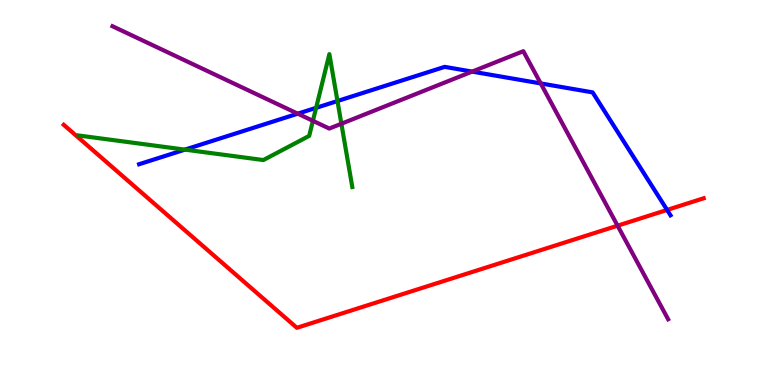[{'lines': ['blue', 'red'], 'intersections': [{'x': 8.61, 'y': 4.55}]}, {'lines': ['green', 'red'], 'intersections': []}, {'lines': ['purple', 'red'], 'intersections': [{'x': 7.97, 'y': 4.14}]}, {'lines': ['blue', 'green'], 'intersections': [{'x': 2.39, 'y': 6.11}, {'x': 4.08, 'y': 7.2}, {'x': 4.35, 'y': 7.38}]}, {'lines': ['blue', 'purple'], 'intersections': [{'x': 3.84, 'y': 7.05}, {'x': 6.09, 'y': 8.14}, {'x': 6.98, 'y': 7.83}]}, {'lines': ['green', 'purple'], 'intersections': [{'x': 4.04, 'y': 6.86}, {'x': 4.4, 'y': 6.79}]}]